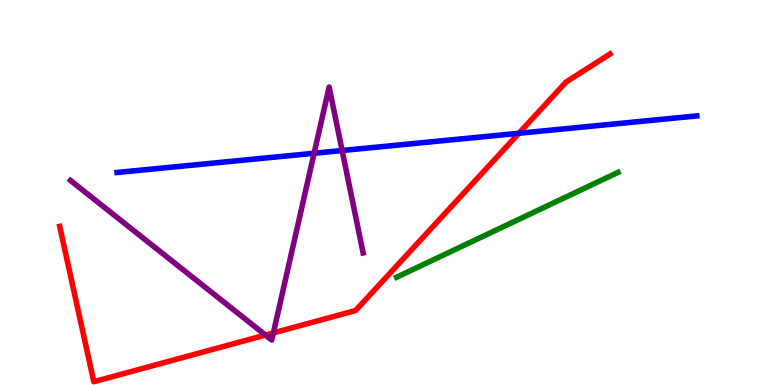[{'lines': ['blue', 'red'], 'intersections': [{'x': 6.7, 'y': 6.54}]}, {'lines': ['green', 'red'], 'intersections': []}, {'lines': ['purple', 'red'], 'intersections': [{'x': 3.43, 'y': 1.3}, {'x': 3.53, 'y': 1.35}]}, {'lines': ['blue', 'green'], 'intersections': []}, {'lines': ['blue', 'purple'], 'intersections': [{'x': 4.05, 'y': 6.02}, {'x': 4.41, 'y': 6.09}]}, {'lines': ['green', 'purple'], 'intersections': []}]